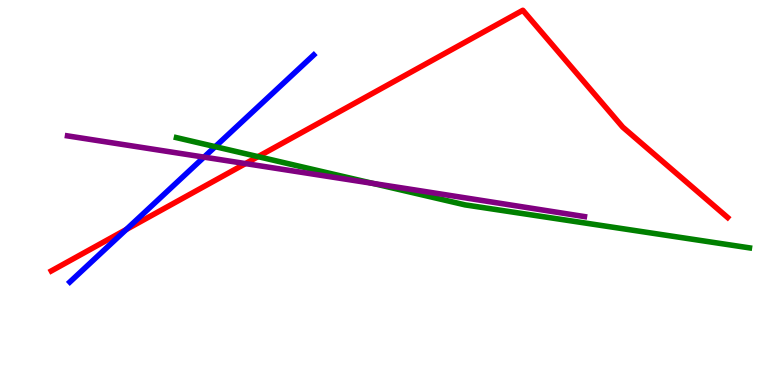[{'lines': ['blue', 'red'], 'intersections': [{'x': 1.63, 'y': 4.04}]}, {'lines': ['green', 'red'], 'intersections': [{'x': 3.33, 'y': 5.93}]}, {'lines': ['purple', 'red'], 'intersections': [{'x': 3.17, 'y': 5.75}]}, {'lines': ['blue', 'green'], 'intersections': [{'x': 2.78, 'y': 6.19}]}, {'lines': ['blue', 'purple'], 'intersections': [{'x': 2.63, 'y': 5.92}]}, {'lines': ['green', 'purple'], 'intersections': [{'x': 4.81, 'y': 5.24}]}]